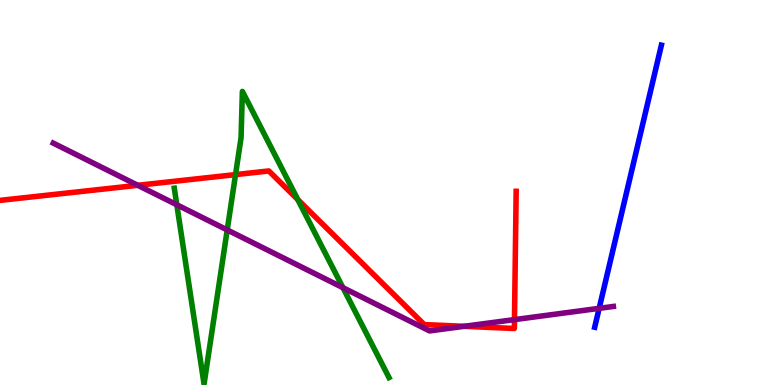[{'lines': ['blue', 'red'], 'intersections': []}, {'lines': ['green', 'red'], 'intersections': [{'x': 3.04, 'y': 5.46}, {'x': 3.84, 'y': 4.82}]}, {'lines': ['purple', 'red'], 'intersections': [{'x': 1.78, 'y': 5.19}, {'x': 5.99, 'y': 1.52}, {'x': 6.64, 'y': 1.7}]}, {'lines': ['blue', 'green'], 'intersections': []}, {'lines': ['blue', 'purple'], 'intersections': [{'x': 7.73, 'y': 1.99}]}, {'lines': ['green', 'purple'], 'intersections': [{'x': 2.28, 'y': 4.68}, {'x': 2.93, 'y': 4.03}, {'x': 4.43, 'y': 2.53}]}]